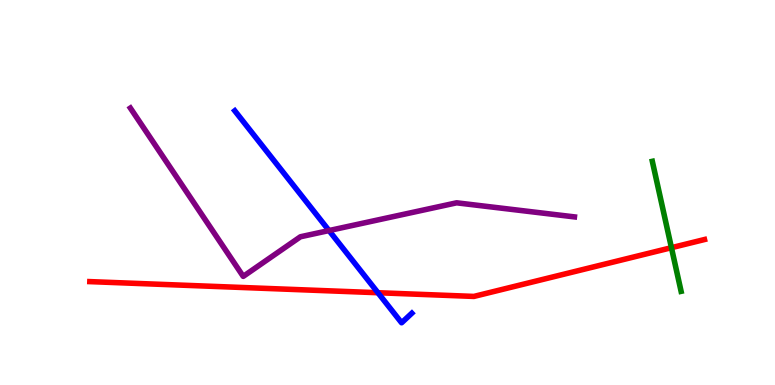[{'lines': ['blue', 'red'], 'intersections': [{'x': 4.88, 'y': 2.4}]}, {'lines': ['green', 'red'], 'intersections': [{'x': 8.66, 'y': 3.57}]}, {'lines': ['purple', 'red'], 'intersections': []}, {'lines': ['blue', 'green'], 'intersections': []}, {'lines': ['blue', 'purple'], 'intersections': [{'x': 4.25, 'y': 4.01}]}, {'lines': ['green', 'purple'], 'intersections': []}]